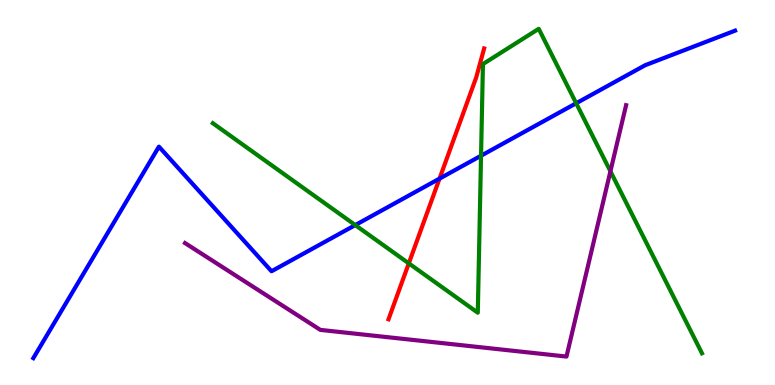[{'lines': ['blue', 'red'], 'intersections': [{'x': 5.67, 'y': 5.36}]}, {'lines': ['green', 'red'], 'intersections': [{'x': 5.27, 'y': 3.16}]}, {'lines': ['purple', 'red'], 'intersections': []}, {'lines': ['blue', 'green'], 'intersections': [{'x': 4.58, 'y': 4.15}, {'x': 6.21, 'y': 5.96}, {'x': 7.43, 'y': 7.32}]}, {'lines': ['blue', 'purple'], 'intersections': []}, {'lines': ['green', 'purple'], 'intersections': [{'x': 7.88, 'y': 5.55}]}]